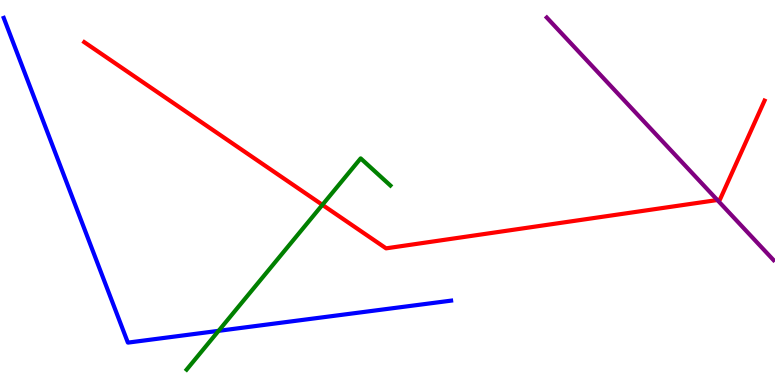[{'lines': ['blue', 'red'], 'intersections': []}, {'lines': ['green', 'red'], 'intersections': [{'x': 4.16, 'y': 4.68}]}, {'lines': ['purple', 'red'], 'intersections': [{'x': 9.26, 'y': 4.8}]}, {'lines': ['blue', 'green'], 'intersections': [{'x': 2.82, 'y': 1.41}]}, {'lines': ['blue', 'purple'], 'intersections': []}, {'lines': ['green', 'purple'], 'intersections': []}]